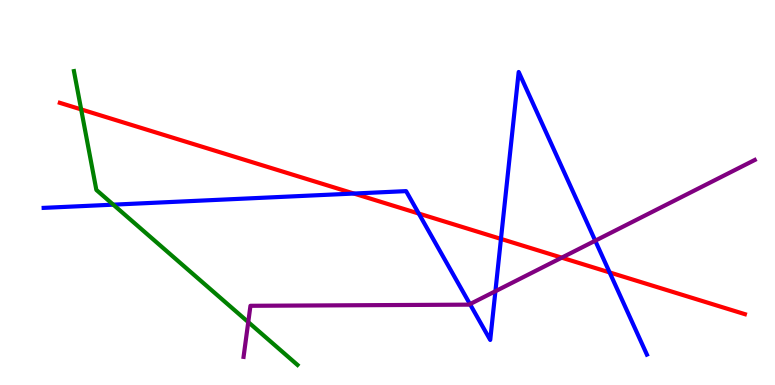[{'lines': ['blue', 'red'], 'intersections': [{'x': 4.57, 'y': 4.97}, {'x': 5.4, 'y': 4.45}, {'x': 6.46, 'y': 3.79}, {'x': 7.87, 'y': 2.92}]}, {'lines': ['green', 'red'], 'intersections': [{'x': 1.05, 'y': 7.16}]}, {'lines': ['purple', 'red'], 'intersections': [{'x': 7.25, 'y': 3.31}]}, {'lines': ['blue', 'green'], 'intersections': [{'x': 1.46, 'y': 4.68}]}, {'lines': ['blue', 'purple'], 'intersections': [{'x': 6.06, 'y': 2.1}, {'x': 6.39, 'y': 2.44}, {'x': 7.68, 'y': 3.75}]}, {'lines': ['green', 'purple'], 'intersections': [{'x': 3.2, 'y': 1.63}]}]